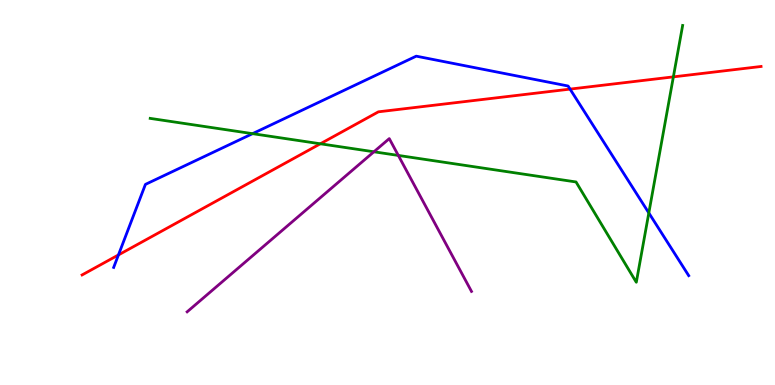[{'lines': ['blue', 'red'], 'intersections': [{'x': 1.53, 'y': 3.38}, {'x': 7.36, 'y': 7.69}]}, {'lines': ['green', 'red'], 'intersections': [{'x': 4.13, 'y': 6.27}, {'x': 8.69, 'y': 8.0}]}, {'lines': ['purple', 'red'], 'intersections': []}, {'lines': ['blue', 'green'], 'intersections': [{'x': 3.26, 'y': 6.53}, {'x': 8.37, 'y': 4.47}]}, {'lines': ['blue', 'purple'], 'intersections': []}, {'lines': ['green', 'purple'], 'intersections': [{'x': 4.82, 'y': 6.06}, {'x': 5.14, 'y': 5.96}]}]